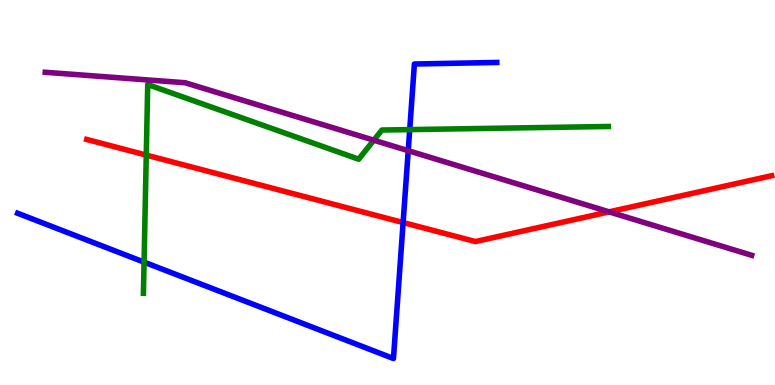[{'lines': ['blue', 'red'], 'intersections': [{'x': 5.2, 'y': 4.22}]}, {'lines': ['green', 'red'], 'intersections': [{'x': 1.89, 'y': 5.97}]}, {'lines': ['purple', 'red'], 'intersections': [{'x': 7.86, 'y': 4.5}]}, {'lines': ['blue', 'green'], 'intersections': [{'x': 1.86, 'y': 3.19}, {'x': 5.29, 'y': 6.63}]}, {'lines': ['blue', 'purple'], 'intersections': [{'x': 5.27, 'y': 6.09}]}, {'lines': ['green', 'purple'], 'intersections': [{'x': 4.82, 'y': 6.36}]}]